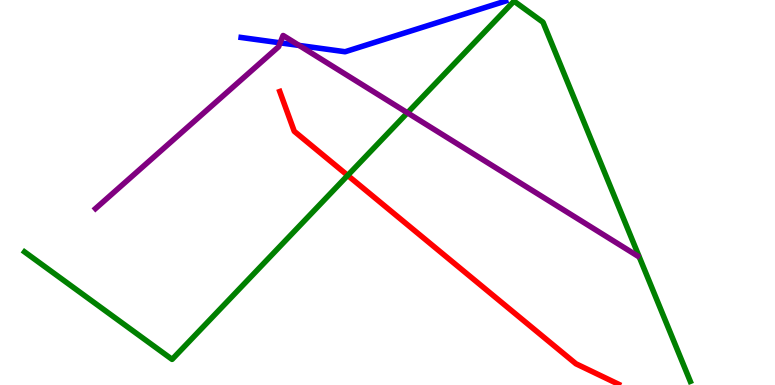[{'lines': ['blue', 'red'], 'intersections': []}, {'lines': ['green', 'red'], 'intersections': [{'x': 4.49, 'y': 5.44}]}, {'lines': ['purple', 'red'], 'intersections': []}, {'lines': ['blue', 'green'], 'intersections': []}, {'lines': ['blue', 'purple'], 'intersections': [{'x': 3.61, 'y': 8.89}, {'x': 3.86, 'y': 8.82}]}, {'lines': ['green', 'purple'], 'intersections': [{'x': 5.26, 'y': 7.07}]}]